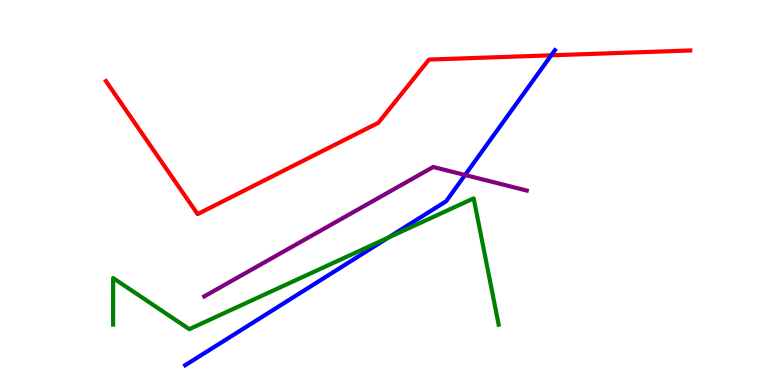[{'lines': ['blue', 'red'], 'intersections': [{'x': 7.11, 'y': 8.56}]}, {'lines': ['green', 'red'], 'intersections': []}, {'lines': ['purple', 'red'], 'intersections': []}, {'lines': ['blue', 'green'], 'intersections': [{'x': 5.01, 'y': 3.83}]}, {'lines': ['blue', 'purple'], 'intersections': [{'x': 6.0, 'y': 5.45}]}, {'lines': ['green', 'purple'], 'intersections': []}]